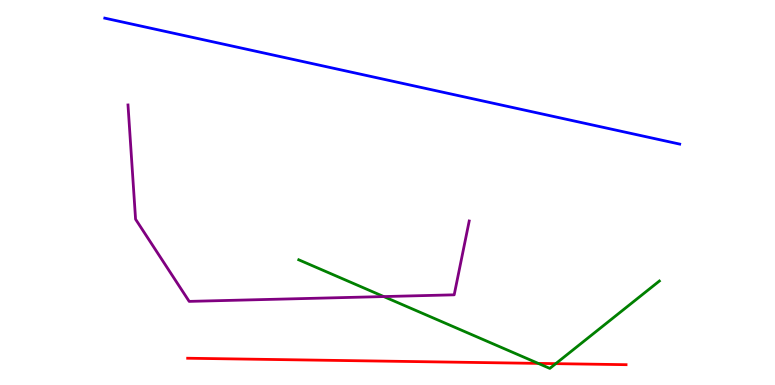[{'lines': ['blue', 'red'], 'intersections': []}, {'lines': ['green', 'red'], 'intersections': [{'x': 6.95, 'y': 0.561}, {'x': 7.17, 'y': 0.555}]}, {'lines': ['purple', 'red'], 'intersections': []}, {'lines': ['blue', 'green'], 'intersections': []}, {'lines': ['blue', 'purple'], 'intersections': []}, {'lines': ['green', 'purple'], 'intersections': [{'x': 4.95, 'y': 2.3}]}]